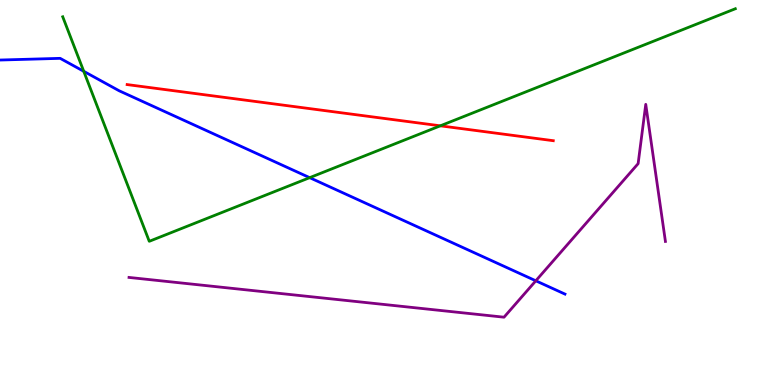[{'lines': ['blue', 'red'], 'intersections': []}, {'lines': ['green', 'red'], 'intersections': [{'x': 5.68, 'y': 6.73}]}, {'lines': ['purple', 'red'], 'intersections': []}, {'lines': ['blue', 'green'], 'intersections': [{'x': 1.08, 'y': 8.15}, {'x': 4.0, 'y': 5.39}]}, {'lines': ['blue', 'purple'], 'intersections': [{'x': 6.91, 'y': 2.71}]}, {'lines': ['green', 'purple'], 'intersections': []}]